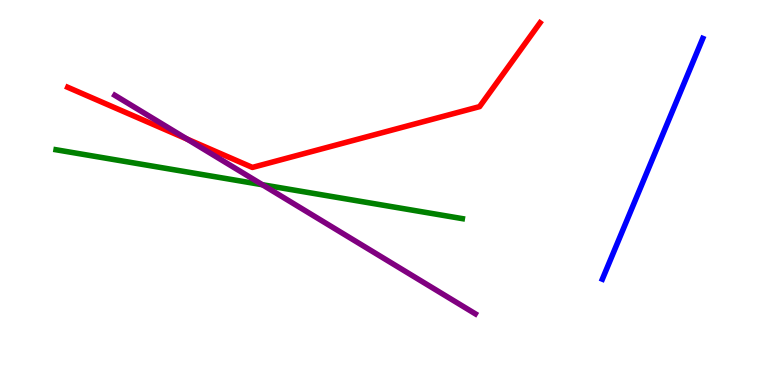[{'lines': ['blue', 'red'], 'intersections': []}, {'lines': ['green', 'red'], 'intersections': []}, {'lines': ['purple', 'red'], 'intersections': [{'x': 2.41, 'y': 6.39}]}, {'lines': ['blue', 'green'], 'intersections': []}, {'lines': ['blue', 'purple'], 'intersections': []}, {'lines': ['green', 'purple'], 'intersections': [{'x': 3.39, 'y': 5.2}]}]